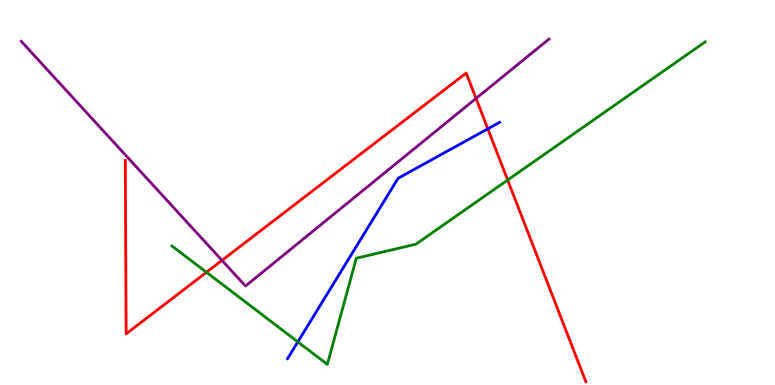[{'lines': ['blue', 'red'], 'intersections': [{'x': 6.29, 'y': 6.65}]}, {'lines': ['green', 'red'], 'intersections': [{'x': 2.66, 'y': 2.93}, {'x': 6.55, 'y': 5.32}]}, {'lines': ['purple', 'red'], 'intersections': [{'x': 2.86, 'y': 3.24}, {'x': 6.14, 'y': 7.44}]}, {'lines': ['blue', 'green'], 'intersections': [{'x': 3.84, 'y': 1.12}]}, {'lines': ['blue', 'purple'], 'intersections': []}, {'lines': ['green', 'purple'], 'intersections': []}]